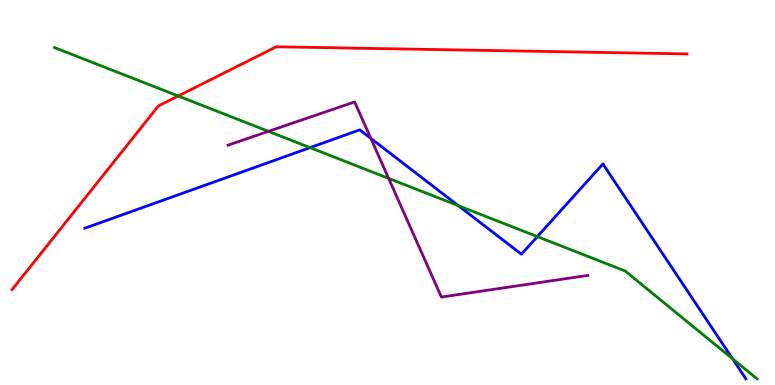[{'lines': ['blue', 'red'], 'intersections': []}, {'lines': ['green', 'red'], 'intersections': [{'x': 2.3, 'y': 7.51}]}, {'lines': ['purple', 'red'], 'intersections': []}, {'lines': ['blue', 'green'], 'intersections': [{'x': 4.0, 'y': 6.17}, {'x': 5.91, 'y': 4.66}, {'x': 6.93, 'y': 3.85}, {'x': 9.45, 'y': 0.68}]}, {'lines': ['blue', 'purple'], 'intersections': [{'x': 4.79, 'y': 6.41}]}, {'lines': ['green', 'purple'], 'intersections': [{'x': 3.46, 'y': 6.59}, {'x': 5.01, 'y': 5.37}]}]